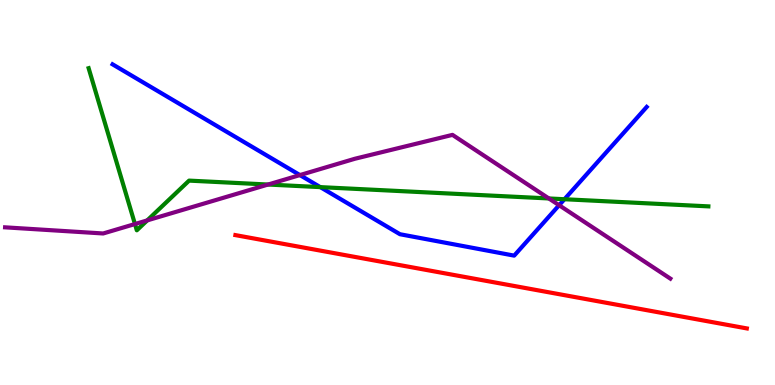[{'lines': ['blue', 'red'], 'intersections': []}, {'lines': ['green', 'red'], 'intersections': []}, {'lines': ['purple', 'red'], 'intersections': []}, {'lines': ['blue', 'green'], 'intersections': [{'x': 4.13, 'y': 5.14}, {'x': 7.28, 'y': 4.83}]}, {'lines': ['blue', 'purple'], 'intersections': [{'x': 3.87, 'y': 5.45}, {'x': 7.21, 'y': 4.67}]}, {'lines': ['green', 'purple'], 'intersections': [{'x': 1.74, 'y': 4.18}, {'x': 1.9, 'y': 4.28}, {'x': 3.46, 'y': 5.21}, {'x': 7.08, 'y': 4.85}]}]